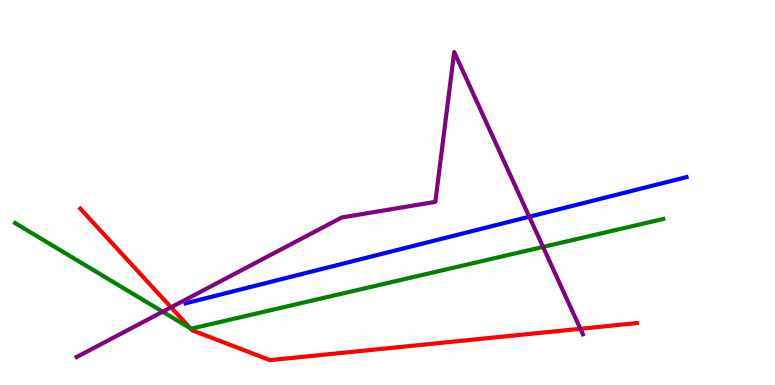[{'lines': ['blue', 'red'], 'intersections': []}, {'lines': ['green', 'red'], 'intersections': [{'x': 2.45, 'y': 1.47}]}, {'lines': ['purple', 'red'], 'intersections': [{'x': 2.21, 'y': 2.02}, {'x': 7.49, 'y': 1.46}]}, {'lines': ['blue', 'green'], 'intersections': []}, {'lines': ['blue', 'purple'], 'intersections': [{'x': 6.83, 'y': 4.37}]}, {'lines': ['green', 'purple'], 'intersections': [{'x': 2.1, 'y': 1.9}, {'x': 7.01, 'y': 3.59}]}]